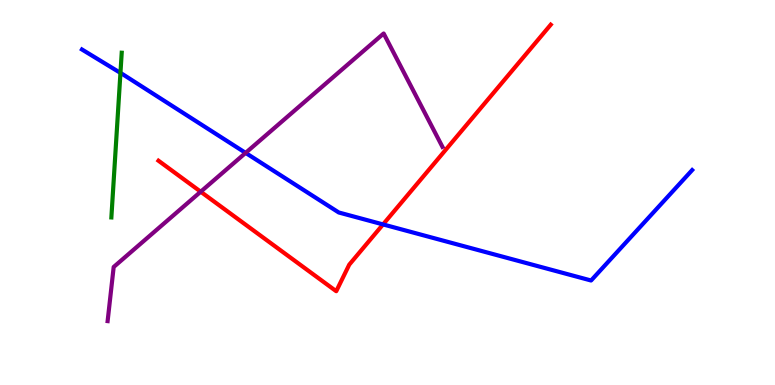[{'lines': ['blue', 'red'], 'intersections': [{'x': 4.94, 'y': 4.17}]}, {'lines': ['green', 'red'], 'intersections': []}, {'lines': ['purple', 'red'], 'intersections': [{'x': 2.59, 'y': 5.02}]}, {'lines': ['blue', 'green'], 'intersections': [{'x': 1.55, 'y': 8.11}]}, {'lines': ['blue', 'purple'], 'intersections': [{'x': 3.17, 'y': 6.03}]}, {'lines': ['green', 'purple'], 'intersections': []}]